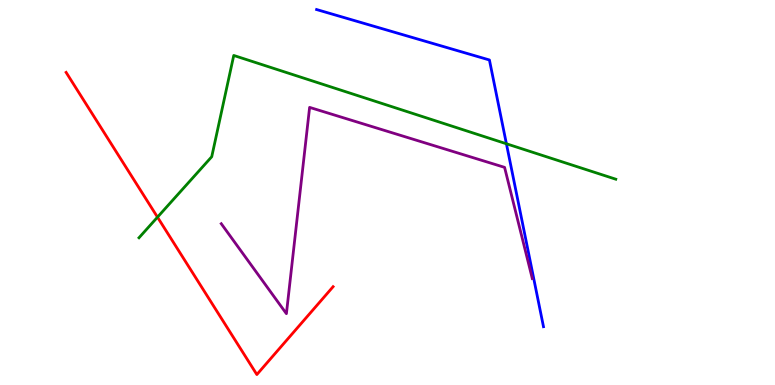[{'lines': ['blue', 'red'], 'intersections': []}, {'lines': ['green', 'red'], 'intersections': [{'x': 2.03, 'y': 4.36}]}, {'lines': ['purple', 'red'], 'intersections': []}, {'lines': ['blue', 'green'], 'intersections': [{'x': 6.53, 'y': 6.27}]}, {'lines': ['blue', 'purple'], 'intersections': []}, {'lines': ['green', 'purple'], 'intersections': []}]